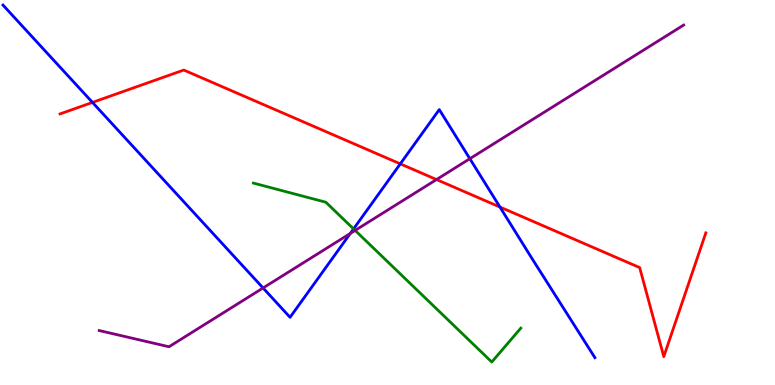[{'lines': ['blue', 'red'], 'intersections': [{'x': 1.19, 'y': 7.34}, {'x': 5.17, 'y': 5.74}, {'x': 6.45, 'y': 4.62}]}, {'lines': ['green', 'red'], 'intersections': []}, {'lines': ['purple', 'red'], 'intersections': [{'x': 5.63, 'y': 5.34}]}, {'lines': ['blue', 'green'], 'intersections': [{'x': 4.56, 'y': 4.05}]}, {'lines': ['blue', 'purple'], 'intersections': [{'x': 3.39, 'y': 2.52}, {'x': 4.52, 'y': 3.94}, {'x': 6.06, 'y': 5.88}]}, {'lines': ['green', 'purple'], 'intersections': [{'x': 4.58, 'y': 4.02}]}]